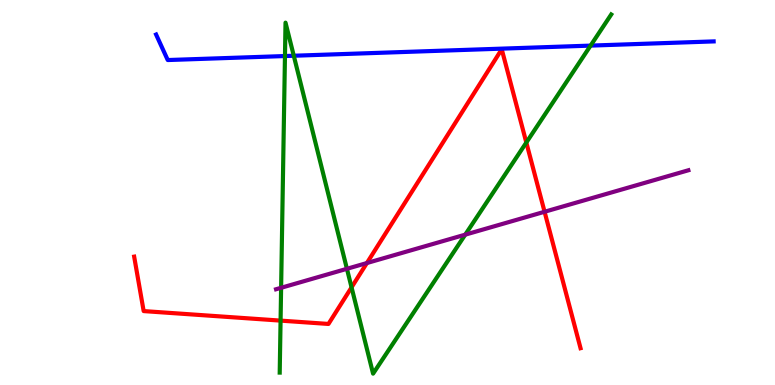[{'lines': ['blue', 'red'], 'intersections': []}, {'lines': ['green', 'red'], 'intersections': [{'x': 3.62, 'y': 1.67}, {'x': 4.54, 'y': 2.54}, {'x': 6.79, 'y': 6.3}]}, {'lines': ['purple', 'red'], 'intersections': [{'x': 4.73, 'y': 3.17}, {'x': 7.03, 'y': 4.5}]}, {'lines': ['blue', 'green'], 'intersections': [{'x': 3.68, 'y': 8.54}, {'x': 3.79, 'y': 8.55}, {'x': 7.62, 'y': 8.82}]}, {'lines': ['blue', 'purple'], 'intersections': []}, {'lines': ['green', 'purple'], 'intersections': [{'x': 3.63, 'y': 2.52}, {'x': 4.48, 'y': 3.02}, {'x': 6.0, 'y': 3.9}]}]